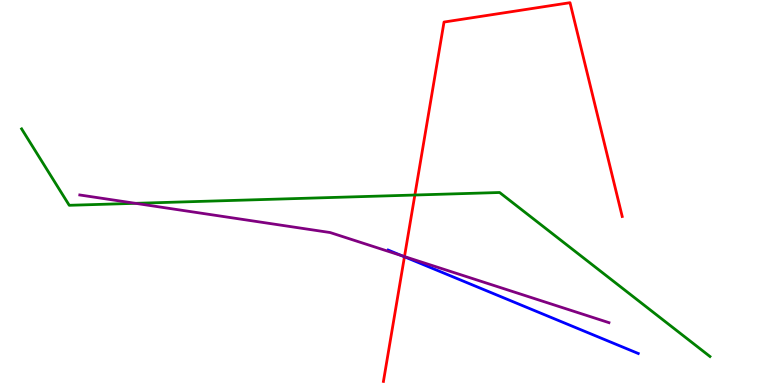[{'lines': ['blue', 'red'], 'intersections': [{'x': 5.22, 'y': 3.33}]}, {'lines': ['green', 'red'], 'intersections': [{'x': 5.35, 'y': 4.93}]}, {'lines': ['purple', 'red'], 'intersections': [{'x': 5.22, 'y': 3.34}]}, {'lines': ['blue', 'green'], 'intersections': []}, {'lines': ['blue', 'purple'], 'intersections': [{'x': 5.19, 'y': 3.36}]}, {'lines': ['green', 'purple'], 'intersections': [{'x': 1.75, 'y': 4.72}]}]